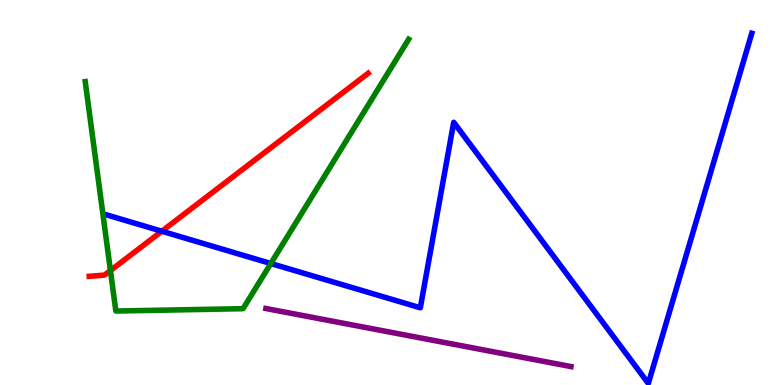[{'lines': ['blue', 'red'], 'intersections': [{'x': 2.09, 'y': 3.99}]}, {'lines': ['green', 'red'], 'intersections': [{'x': 1.42, 'y': 2.97}]}, {'lines': ['purple', 'red'], 'intersections': []}, {'lines': ['blue', 'green'], 'intersections': [{'x': 3.49, 'y': 3.16}]}, {'lines': ['blue', 'purple'], 'intersections': []}, {'lines': ['green', 'purple'], 'intersections': []}]